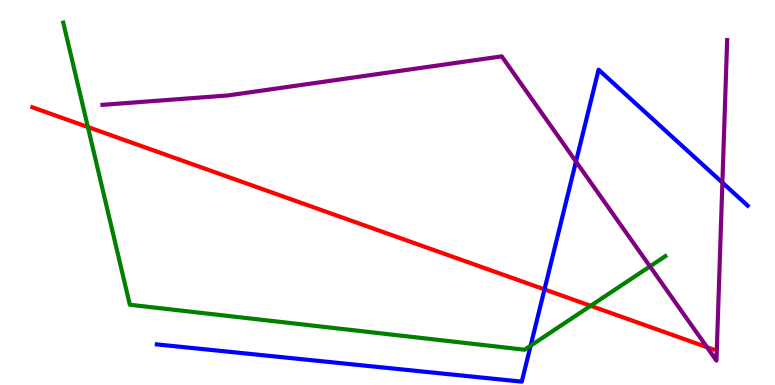[{'lines': ['blue', 'red'], 'intersections': [{'x': 7.03, 'y': 2.48}]}, {'lines': ['green', 'red'], 'intersections': [{'x': 1.13, 'y': 6.7}, {'x': 7.62, 'y': 2.06}]}, {'lines': ['purple', 'red'], 'intersections': [{'x': 9.12, 'y': 0.982}]}, {'lines': ['blue', 'green'], 'intersections': [{'x': 6.85, 'y': 1.02}]}, {'lines': ['blue', 'purple'], 'intersections': [{'x': 7.43, 'y': 5.8}, {'x': 9.32, 'y': 5.26}]}, {'lines': ['green', 'purple'], 'intersections': [{'x': 8.39, 'y': 3.08}]}]